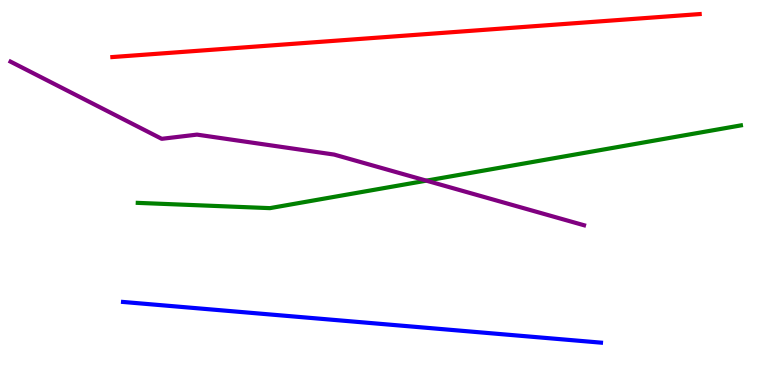[{'lines': ['blue', 'red'], 'intersections': []}, {'lines': ['green', 'red'], 'intersections': []}, {'lines': ['purple', 'red'], 'intersections': []}, {'lines': ['blue', 'green'], 'intersections': []}, {'lines': ['blue', 'purple'], 'intersections': []}, {'lines': ['green', 'purple'], 'intersections': [{'x': 5.5, 'y': 5.31}]}]